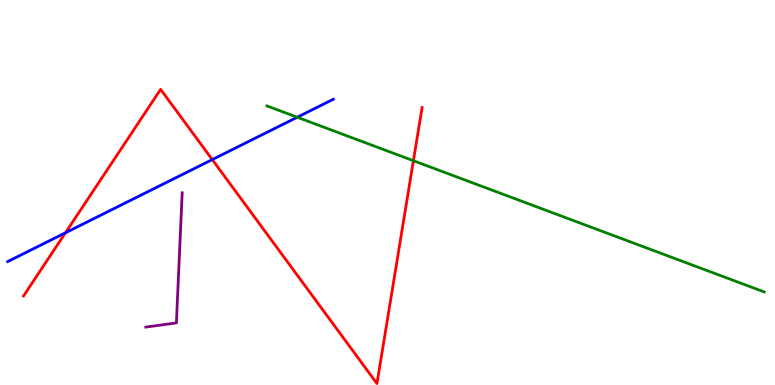[{'lines': ['blue', 'red'], 'intersections': [{'x': 0.844, 'y': 3.95}, {'x': 2.74, 'y': 5.85}]}, {'lines': ['green', 'red'], 'intersections': [{'x': 5.33, 'y': 5.83}]}, {'lines': ['purple', 'red'], 'intersections': []}, {'lines': ['blue', 'green'], 'intersections': [{'x': 3.84, 'y': 6.95}]}, {'lines': ['blue', 'purple'], 'intersections': []}, {'lines': ['green', 'purple'], 'intersections': []}]